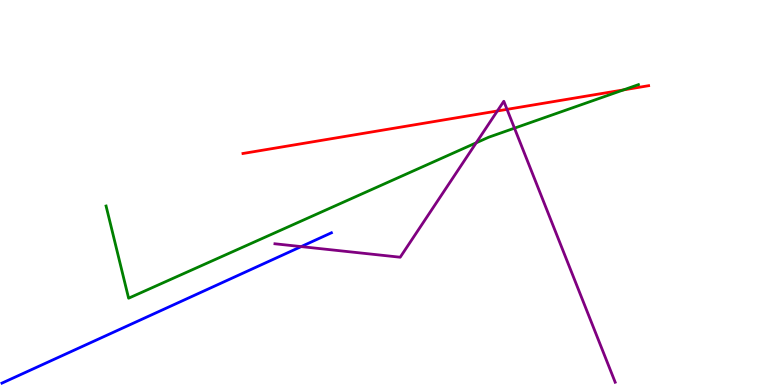[{'lines': ['blue', 'red'], 'intersections': []}, {'lines': ['green', 'red'], 'intersections': [{'x': 8.05, 'y': 7.67}]}, {'lines': ['purple', 'red'], 'intersections': [{'x': 6.42, 'y': 7.12}, {'x': 6.54, 'y': 7.16}]}, {'lines': ['blue', 'green'], 'intersections': []}, {'lines': ['blue', 'purple'], 'intersections': [{'x': 3.89, 'y': 3.59}]}, {'lines': ['green', 'purple'], 'intersections': [{'x': 6.14, 'y': 6.29}, {'x': 6.64, 'y': 6.67}]}]